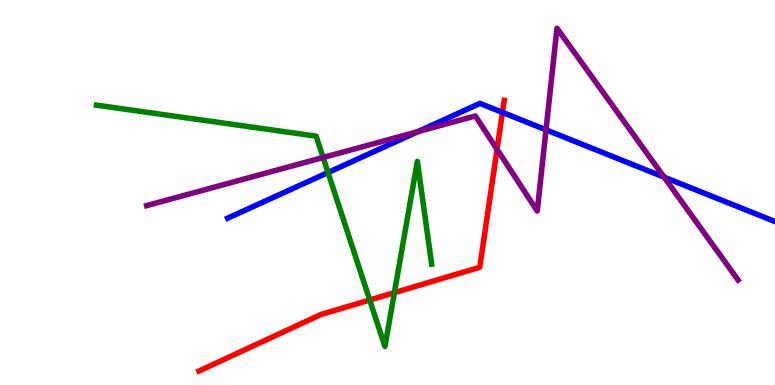[{'lines': ['blue', 'red'], 'intersections': [{'x': 6.48, 'y': 7.08}]}, {'lines': ['green', 'red'], 'intersections': [{'x': 4.77, 'y': 2.21}, {'x': 5.09, 'y': 2.4}]}, {'lines': ['purple', 'red'], 'intersections': [{'x': 6.41, 'y': 6.12}]}, {'lines': ['blue', 'green'], 'intersections': [{'x': 4.23, 'y': 5.52}]}, {'lines': ['blue', 'purple'], 'intersections': [{'x': 5.39, 'y': 6.58}, {'x': 7.05, 'y': 6.63}, {'x': 8.57, 'y': 5.4}]}, {'lines': ['green', 'purple'], 'intersections': [{'x': 4.17, 'y': 5.91}]}]